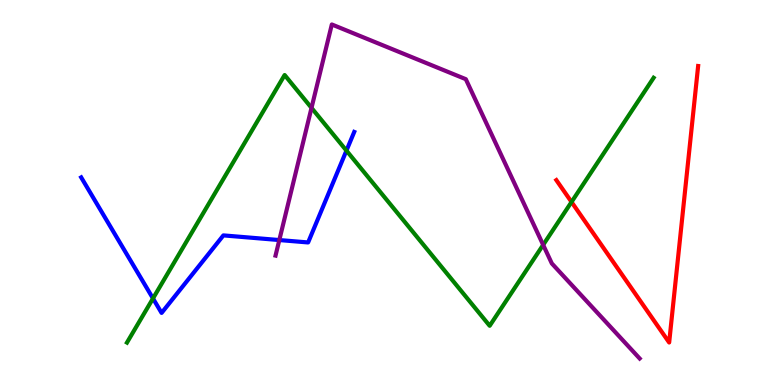[{'lines': ['blue', 'red'], 'intersections': []}, {'lines': ['green', 'red'], 'intersections': [{'x': 7.37, 'y': 4.75}]}, {'lines': ['purple', 'red'], 'intersections': []}, {'lines': ['blue', 'green'], 'intersections': [{'x': 1.97, 'y': 2.25}, {'x': 4.47, 'y': 6.09}]}, {'lines': ['blue', 'purple'], 'intersections': [{'x': 3.6, 'y': 3.76}]}, {'lines': ['green', 'purple'], 'intersections': [{'x': 4.02, 'y': 7.2}, {'x': 7.01, 'y': 3.64}]}]